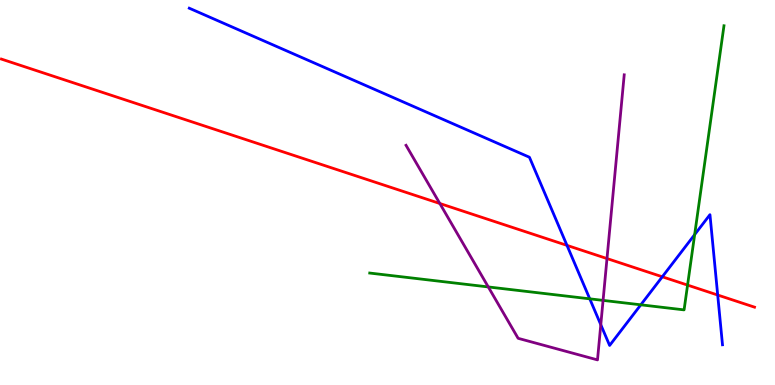[{'lines': ['blue', 'red'], 'intersections': [{'x': 7.32, 'y': 3.63}, {'x': 8.55, 'y': 2.81}, {'x': 9.26, 'y': 2.34}]}, {'lines': ['green', 'red'], 'intersections': [{'x': 8.87, 'y': 2.59}]}, {'lines': ['purple', 'red'], 'intersections': [{'x': 5.68, 'y': 4.71}, {'x': 7.83, 'y': 3.28}]}, {'lines': ['blue', 'green'], 'intersections': [{'x': 7.61, 'y': 2.24}, {'x': 8.27, 'y': 2.08}, {'x': 8.96, 'y': 3.91}]}, {'lines': ['blue', 'purple'], 'intersections': [{'x': 7.75, 'y': 1.57}]}, {'lines': ['green', 'purple'], 'intersections': [{'x': 6.3, 'y': 2.55}, {'x': 7.78, 'y': 2.2}]}]